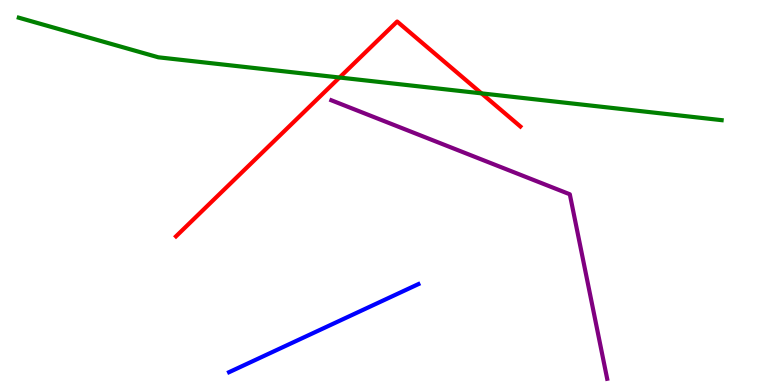[{'lines': ['blue', 'red'], 'intersections': []}, {'lines': ['green', 'red'], 'intersections': [{'x': 4.38, 'y': 7.99}, {'x': 6.21, 'y': 7.58}]}, {'lines': ['purple', 'red'], 'intersections': []}, {'lines': ['blue', 'green'], 'intersections': []}, {'lines': ['blue', 'purple'], 'intersections': []}, {'lines': ['green', 'purple'], 'intersections': []}]